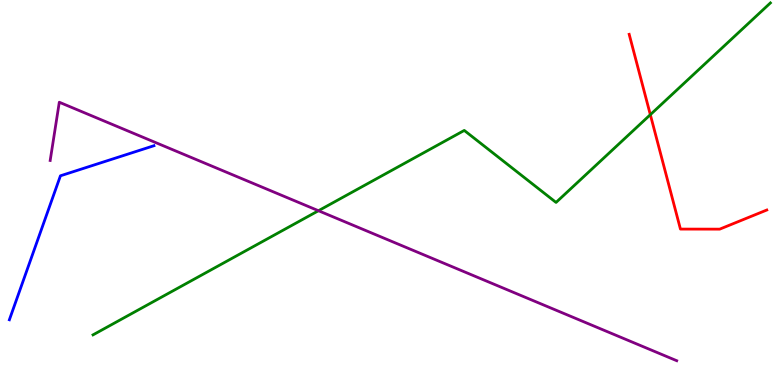[{'lines': ['blue', 'red'], 'intersections': []}, {'lines': ['green', 'red'], 'intersections': [{'x': 8.39, 'y': 7.02}]}, {'lines': ['purple', 'red'], 'intersections': []}, {'lines': ['blue', 'green'], 'intersections': []}, {'lines': ['blue', 'purple'], 'intersections': []}, {'lines': ['green', 'purple'], 'intersections': [{'x': 4.11, 'y': 4.53}]}]